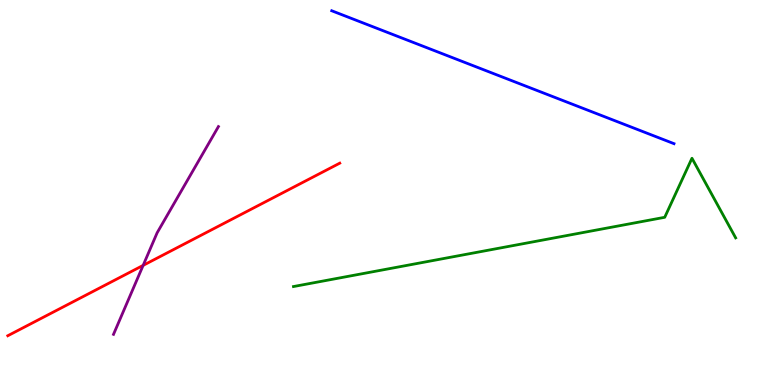[{'lines': ['blue', 'red'], 'intersections': []}, {'lines': ['green', 'red'], 'intersections': []}, {'lines': ['purple', 'red'], 'intersections': [{'x': 1.85, 'y': 3.11}]}, {'lines': ['blue', 'green'], 'intersections': []}, {'lines': ['blue', 'purple'], 'intersections': []}, {'lines': ['green', 'purple'], 'intersections': []}]